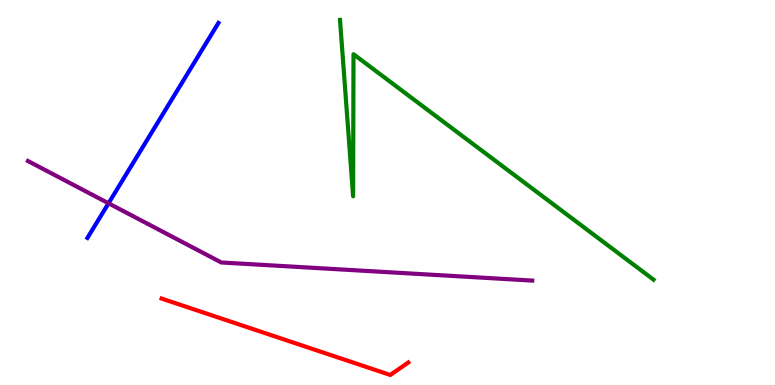[{'lines': ['blue', 'red'], 'intersections': []}, {'lines': ['green', 'red'], 'intersections': []}, {'lines': ['purple', 'red'], 'intersections': []}, {'lines': ['blue', 'green'], 'intersections': []}, {'lines': ['blue', 'purple'], 'intersections': [{'x': 1.4, 'y': 4.72}]}, {'lines': ['green', 'purple'], 'intersections': []}]